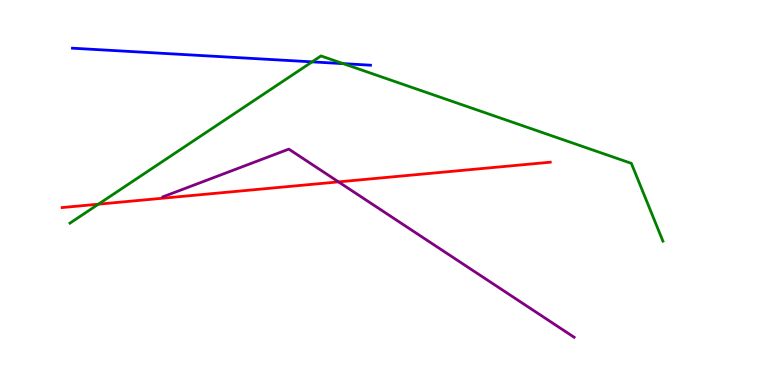[{'lines': ['blue', 'red'], 'intersections': []}, {'lines': ['green', 'red'], 'intersections': [{'x': 1.27, 'y': 4.7}]}, {'lines': ['purple', 'red'], 'intersections': [{'x': 4.37, 'y': 5.28}]}, {'lines': ['blue', 'green'], 'intersections': [{'x': 4.03, 'y': 8.39}, {'x': 4.43, 'y': 8.35}]}, {'lines': ['blue', 'purple'], 'intersections': []}, {'lines': ['green', 'purple'], 'intersections': []}]